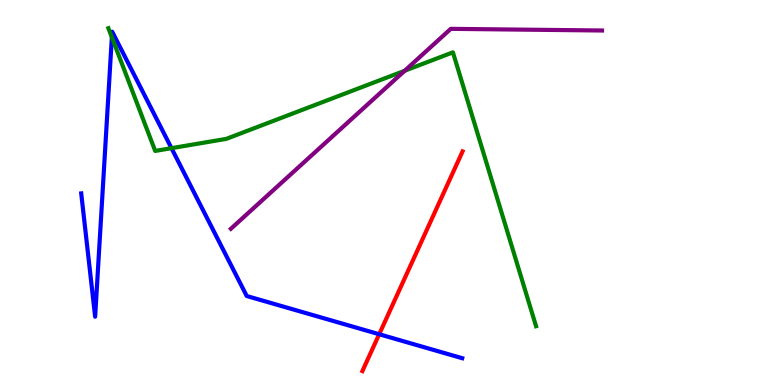[{'lines': ['blue', 'red'], 'intersections': [{'x': 4.89, 'y': 1.32}]}, {'lines': ['green', 'red'], 'intersections': []}, {'lines': ['purple', 'red'], 'intersections': []}, {'lines': ['blue', 'green'], 'intersections': [{'x': 1.44, 'y': 9.03}, {'x': 2.21, 'y': 6.15}]}, {'lines': ['blue', 'purple'], 'intersections': []}, {'lines': ['green', 'purple'], 'intersections': [{'x': 5.22, 'y': 8.16}]}]